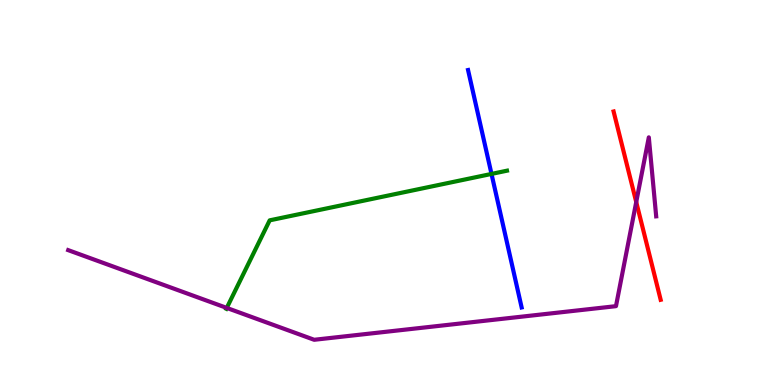[{'lines': ['blue', 'red'], 'intersections': []}, {'lines': ['green', 'red'], 'intersections': []}, {'lines': ['purple', 'red'], 'intersections': [{'x': 8.21, 'y': 4.75}]}, {'lines': ['blue', 'green'], 'intersections': [{'x': 6.34, 'y': 5.48}]}, {'lines': ['blue', 'purple'], 'intersections': []}, {'lines': ['green', 'purple'], 'intersections': [{'x': 2.93, 'y': 2.0}]}]